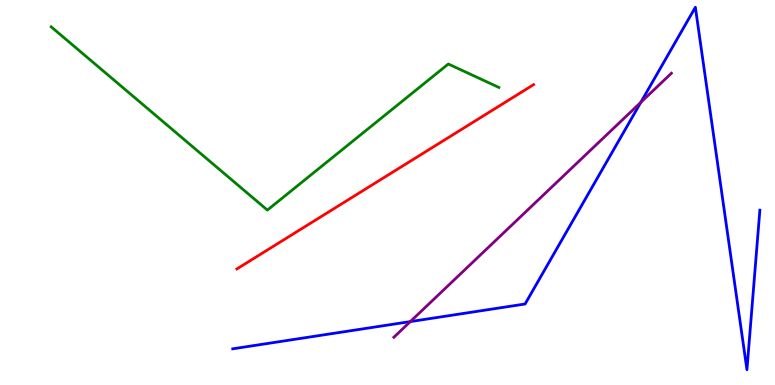[{'lines': ['blue', 'red'], 'intersections': []}, {'lines': ['green', 'red'], 'intersections': []}, {'lines': ['purple', 'red'], 'intersections': []}, {'lines': ['blue', 'green'], 'intersections': []}, {'lines': ['blue', 'purple'], 'intersections': [{'x': 5.29, 'y': 1.65}, {'x': 8.27, 'y': 7.34}]}, {'lines': ['green', 'purple'], 'intersections': []}]